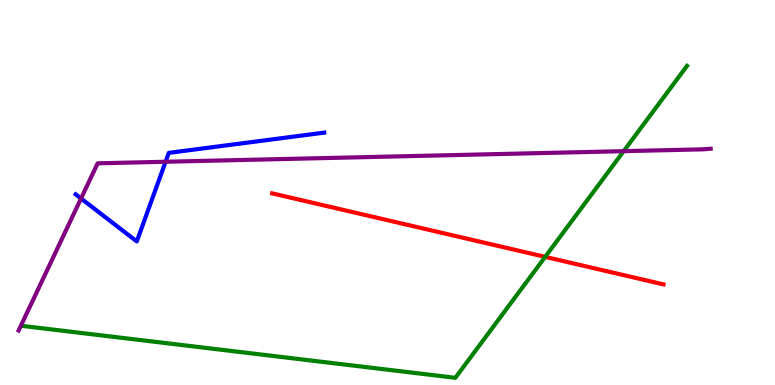[{'lines': ['blue', 'red'], 'intersections': []}, {'lines': ['green', 'red'], 'intersections': [{'x': 7.03, 'y': 3.33}]}, {'lines': ['purple', 'red'], 'intersections': []}, {'lines': ['blue', 'green'], 'intersections': []}, {'lines': ['blue', 'purple'], 'intersections': [{'x': 1.05, 'y': 4.84}, {'x': 2.14, 'y': 5.8}]}, {'lines': ['green', 'purple'], 'intersections': [{'x': 8.05, 'y': 6.07}]}]